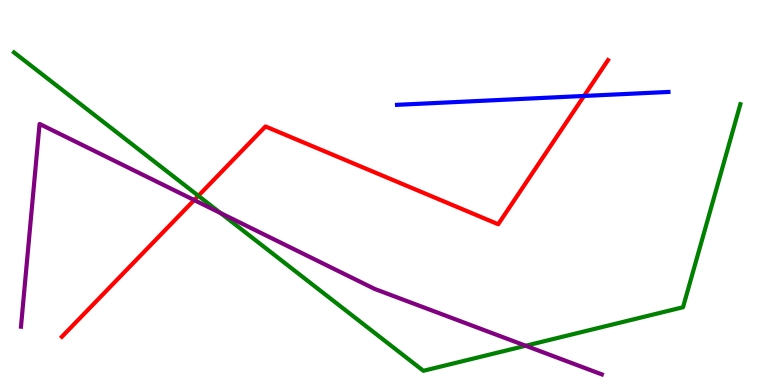[{'lines': ['blue', 'red'], 'intersections': [{'x': 7.54, 'y': 7.51}]}, {'lines': ['green', 'red'], 'intersections': [{'x': 2.56, 'y': 4.91}]}, {'lines': ['purple', 'red'], 'intersections': [{'x': 2.51, 'y': 4.8}]}, {'lines': ['blue', 'green'], 'intersections': []}, {'lines': ['blue', 'purple'], 'intersections': []}, {'lines': ['green', 'purple'], 'intersections': [{'x': 2.85, 'y': 4.47}, {'x': 6.78, 'y': 1.02}]}]